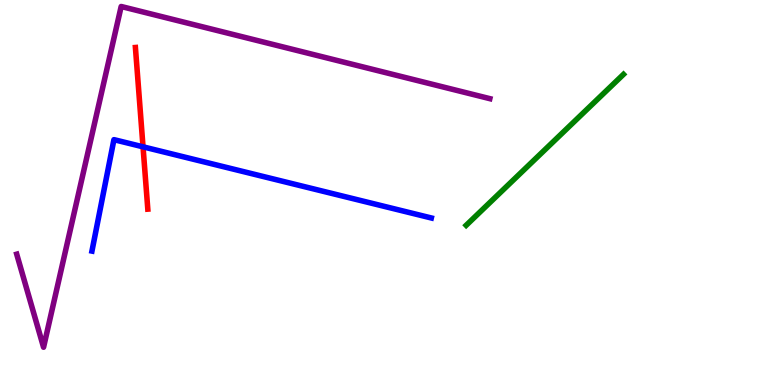[{'lines': ['blue', 'red'], 'intersections': [{'x': 1.85, 'y': 6.19}]}, {'lines': ['green', 'red'], 'intersections': []}, {'lines': ['purple', 'red'], 'intersections': []}, {'lines': ['blue', 'green'], 'intersections': []}, {'lines': ['blue', 'purple'], 'intersections': []}, {'lines': ['green', 'purple'], 'intersections': []}]